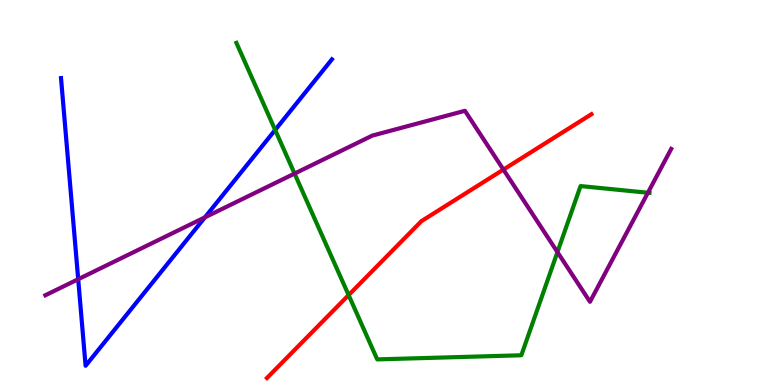[{'lines': ['blue', 'red'], 'intersections': []}, {'lines': ['green', 'red'], 'intersections': [{'x': 4.5, 'y': 2.34}]}, {'lines': ['purple', 'red'], 'intersections': [{'x': 6.5, 'y': 5.6}]}, {'lines': ['blue', 'green'], 'intersections': [{'x': 3.55, 'y': 6.62}]}, {'lines': ['blue', 'purple'], 'intersections': [{'x': 1.01, 'y': 2.75}, {'x': 2.64, 'y': 4.35}]}, {'lines': ['green', 'purple'], 'intersections': [{'x': 3.8, 'y': 5.49}, {'x': 7.19, 'y': 3.45}, {'x': 8.36, 'y': 4.99}]}]